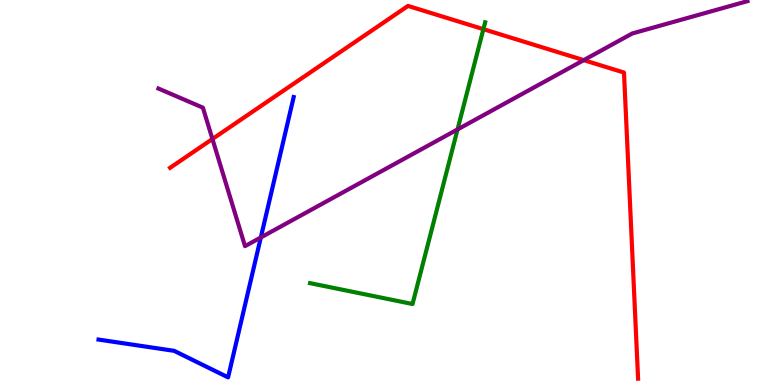[{'lines': ['blue', 'red'], 'intersections': []}, {'lines': ['green', 'red'], 'intersections': [{'x': 6.24, 'y': 9.24}]}, {'lines': ['purple', 'red'], 'intersections': [{'x': 2.74, 'y': 6.39}, {'x': 7.53, 'y': 8.44}]}, {'lines': ['blue', 'green'], 'intersections': []}, {'lines': ['blue', 'purple'], 'intersections': [{'x': 3.37, 'y': 3.83}]}, {'lines': ['green', 'purple'], 'intersections': [{'x': 5.9, 'y': 6.64}]}]